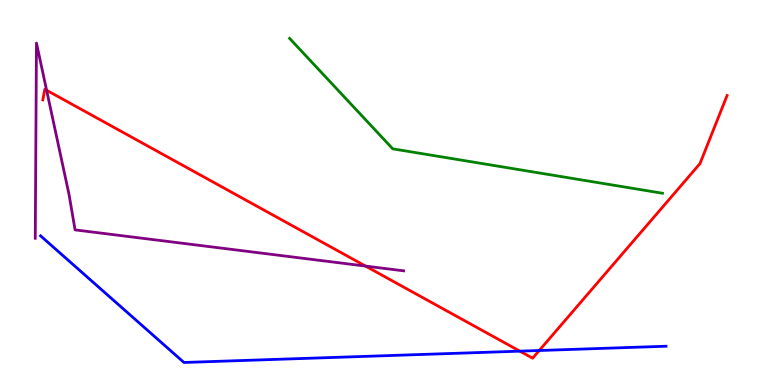[{'lines': ['blue', 'red'], 'intersections': [{'x': 6.71, 'y': 0.879}, {'x': 6.96, 'y': 0.896}]}, {'lines': ['green', 'red'], 'intersections': []}, {'lines': ['purple', 'red'], 'intersections': [{'x': 0.601, 'y': 7.66}, {'x': 4.72, 'y': 3.09}]}, {'lines': ['blue', 'green'], 'intersections': []}, {'lines': ['blue', 'purple'], 'intersections': []}, {'lines': ['green', 'purple'], 'intersections': []}]